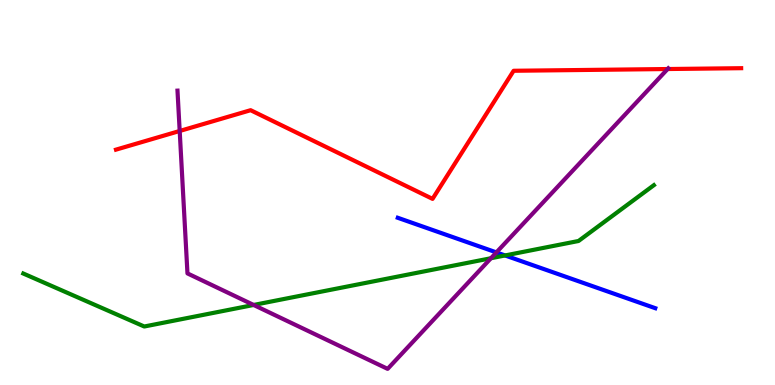[{'lines': ['blue', 'red'], 'intersections': []}, {'lines': ['green', 'red'], 'intersections': []}, {'lines': ['purple', 'red'], 'intersections': [{'x': 2.32, 'y': 6.6}, {'x': 8.61, 'y': 8.21}]}, {'lines': ['blue', 'green'], 'intersections': [{'x': 6.52, 'y': 3.36}]}, {'lines': ['blue', 'purple'], 'intersections': [{'x': 6.41, 'y': 3.44}]}, {'lines': ['green', 'purple'], 'intersections': [{'x': 3.27, 'y': 2.08}, {'x': 6.33, 'y': 3.29}]}]